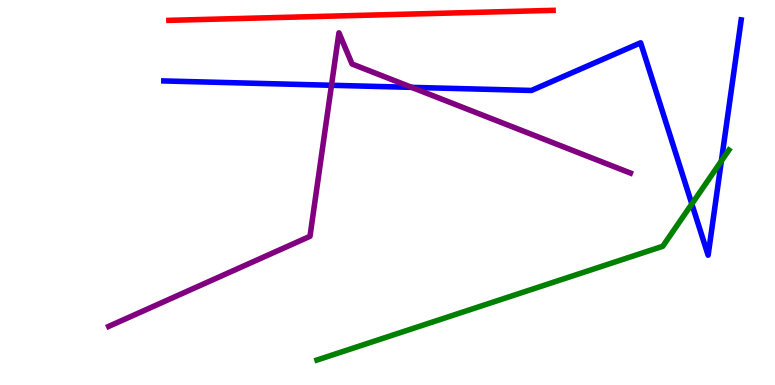[{'lines': ['blue', 'red'], 'intersections': []}, {'lines': ['green', 'red'], 'intersections': []}, {'lines': ['purple', 'red'], 'intersections': []}, {'lines': ['blue', 'green'], 'intersections': [{'x': 8.93, 'y': 4.7}, {'x': 9.31, 'y': 5.82}]}, {'lines': ['blue', 'purple'], 'intersections': [{'x': 4.28, 'y': 7.78}, {'x': 5.31, 'y': 7.73}]}, {'lines': ['green', 'purple'], 'intersections': []}]